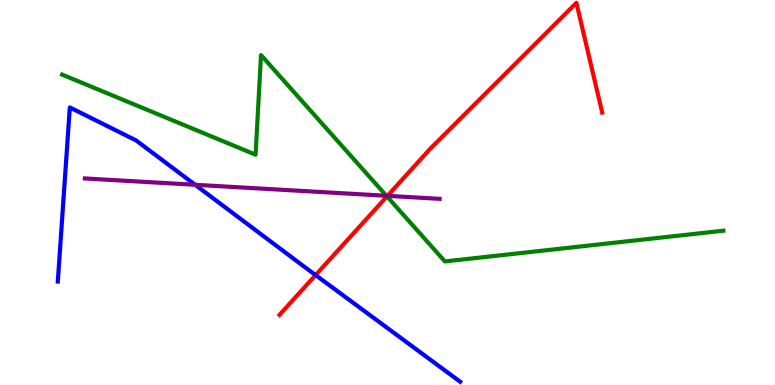[{'lines': ['blue', 'red'], 'intersections': [{'x': 4.07, 'y': 2.86}]}, {'lines': ['green', 'red'], 'intersections': [{'x': 4.99, 'y': 4.9}]}, {'lines': ['purple', 'red'], 'intersections': [{'x': 5.0, 'y': 4.91}]}, {'lines': ['blue', 'green'], 'intersections': []}, {'lines': ['blue', 'purple'], 'intersections': [{'x': 2.52, 'y': 5.2}]}, {'lines': ['green', 'purple'], 'intersections': [{'x': 4.99, 'y': 4.91}]}]